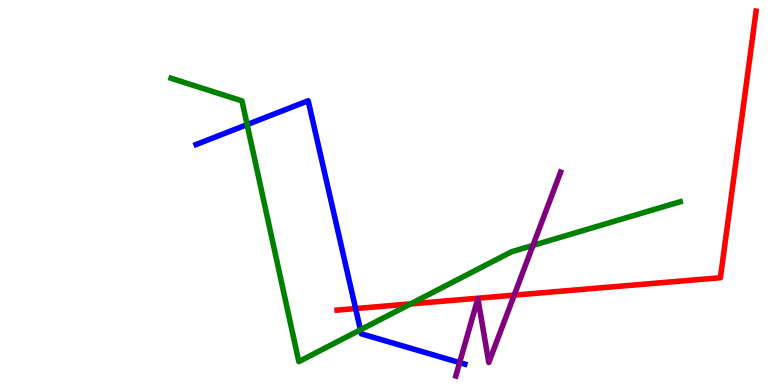[{'lines': ['blue', 'red'], 'intersections': [{'x': 4.59, 'y': 1.99}]}, {'lines': ['green', 'red'], 'intersections': [{'x': 5.3, 'y': 2.11}]}, {'lines': ['purple', 'red'], 'intersections': [{'x': 6.63, 'y': 2.33}]}, {'lines': ['blue', 'green'], 'intersections': [{'x': 3.19, 'y': 6.76}, {'x': 4.65, 'y': 1.43}]}, {'lines': ['blue', 'purple'], 'intersections': [{'x': 5.93, 'y': 0.582}]}, {'lines': ['green', 'purple'], 'intersections': [{'x': 6.88, 'y': 3.63}]}]